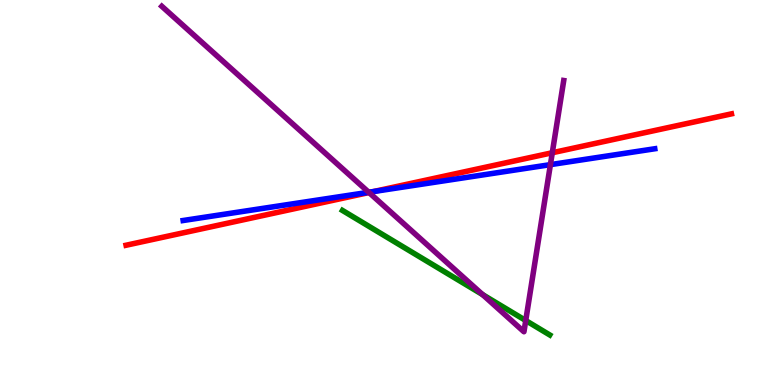[{'lines': ['blue', 'red'], 'intersections': [{'x': 4.82, 'y': 5.02}]}, {'lines': ['green', 'red'], 'intersections': []}, {'lines': ['purple', 'red'], 'intersections': [{'x': 4.76, 'y': 5.0}, {'x': 7.13, 'y': 6.03}]}, {'lines': ['blue', 'green'], 'intersections': []}, {'lines': ['blue', 'purple'], 'intersections': [{'x': 4.76, 'y': 5.01}, {'x': 7.1, 'y': 5.72}]}, {'lines': ['green', 'purple'], 'intersections': [{'x': 6.23, 'y': 2.35}, {'x': 6.78, 'y': 1.67}]}]